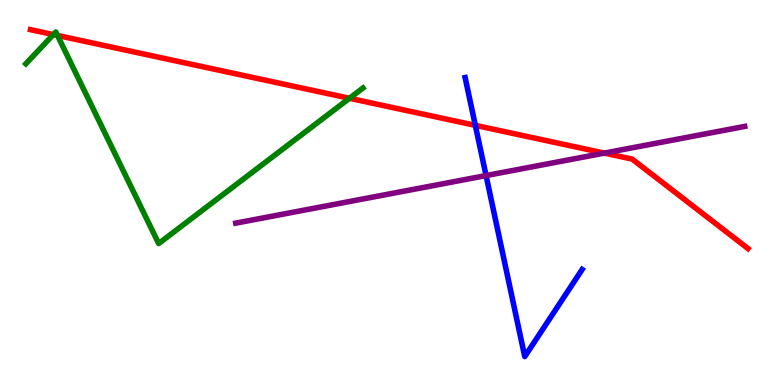[{'lines': ['blue', 'red'], 'intersections': [{'x': 6.13, 'y': 6.74}]}, {'lines': ['green', 'red'], 'intersections': [{'x': 0.688, 'y': 9.1}, {'x': 0.742, 'y': 9.08}, {'x': 4.51, 'y': 7.45}]}, {'lines': ['purple', 'red'], 'intersections': [{'x': 7.8, 'y': 6.02}]}, {'lines': ['blue', 'green'], 'intersections': []}, {'lines': ['blue', 'purple'], 'intersections': [{'x': 6.27, 'y': 5.44}]}, {'lines': ['green', 'purple'], 'intersections': []}]